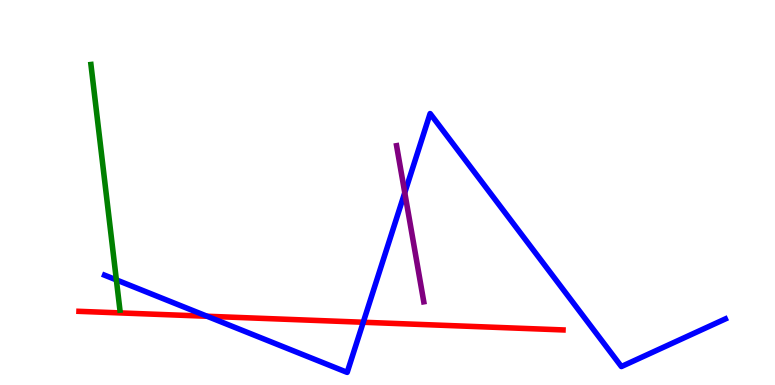[{'lines': ['blue', 'red'], 'intersections': [{'x': 2.67, 'y': 1.79}, {'x': 4.69, 'y': 1.63}]}, {'lines': ['green', 'red'], 'intersections': []}, {'lines': ['purple', 'red'], 'intersections': []}, {'lines': ['blue', 'green'], 'intersections': [{'x': 1.5, 'y': 2.73}]}, {'lines': ['blue', 'purple'], 'intersections': [{'x': 5.22, 'y': 5.0}]}, {'lines': ['green', 'purple'], 'intersections': []}]